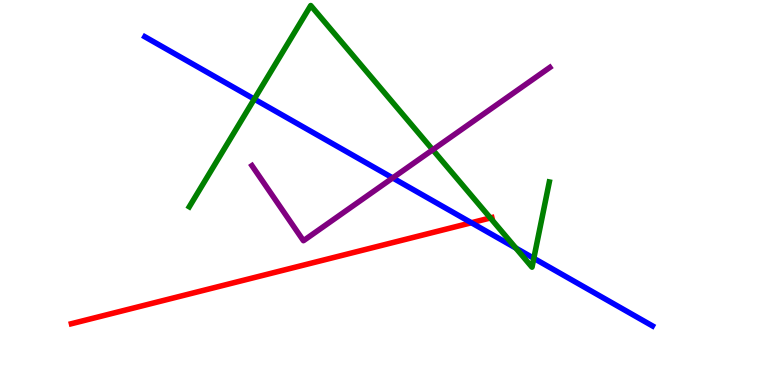[{'lines': ['blue', 'red'], 'intersections': [{'x': 6.08, 'y': 4.21}]}, {'lines': ['green', 'red'], 'intersections': [{'x': 6.33, 'y': 4.34}]}, {'lines': ['purple', 'red'], 'intersections': []}, {'lines': ['blue', 'green'], 'intersections': [{'x': 3.28, 'y': 7.43}, {'x': 6.66, 'y': 3.56}, {'x': 6.89, 'y': 3.29}]}, {'lines': ['blue', 'purple'], 'intersections': [{'x': 5.07, 'y': 5.38}]}, {'lines': ['green', 'purple'], 'intersections': [{'x': 5.58, 'y': 6.11}]}]